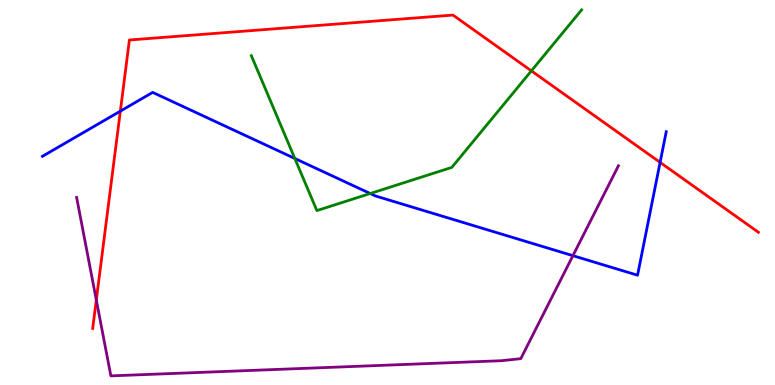[{'lines': ['blue', 'red'], 'intersections': [{'x': 1.55, 'y': 7.11}, {'x': 8.52, 'y': 5.78}]}, {'lines': ['green', 'red'], 'intersections': [{'x': 6.86, 'y': 8.16}]}, {'lines': ['purple', 'red'], 'intersections': [{'x': 1.24, 'y': 2.21}]}, {'lines': ['blue', 'green'], 'intersections': [{'x': 3.8, 'y': 5.88}, {'x': 4.78, 'y': 4.97}]}, {'lines': ['blue', 'purple'], 'intersections': [{'x': 7.39, 'y': 3.36}]}, {'lines': ['green', 'purple'], 'intersections': []}]